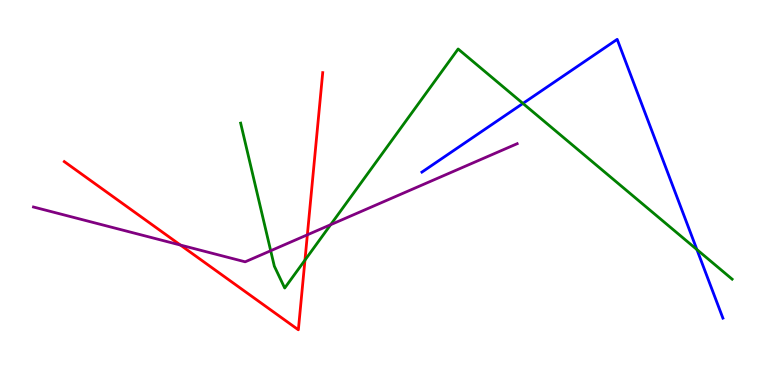[{'lines': ['blue', 'red'], 'intersections': []}, {'lines': ['green', 'red'], 'intersections': [{'x': 3.93, 'y': 3.24}]}, {'lines': ['purple', 'red'], 'intersections': [{'x': 2.33, 'y': 3.64}, {'x': 3.97, 'y': 3.9}]}, {'lines': ['blue', 'green'], 'intersections': [{'x': 6.75, 'y': 7.31}, {'x': 8.99, 'y': 3.52}]}, {'lines': ['blue', 'purple'], 'intersections': []}, {'lines': ['green', 'purple'], 'intersections': [{'x': 3.49, 'y': 3.49}, {'x': 4.27, 'y': 4.16}]}]